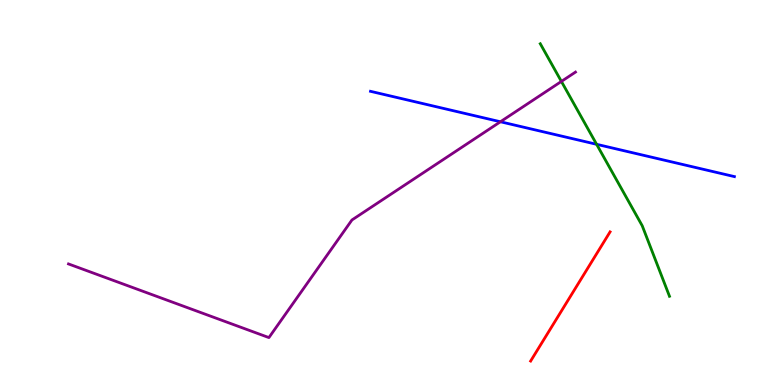[{'lines': ['blue', 'red'], 'intersections': []}, {'lines': ['green', 'red'], 'intersections': []}, {'lines': ['purple', 'red'], 'intersections': []}, {'lines': ['blue', 'green'], 'intersections': [{'x': 7.7, 'y': 6.25}]}, {'lines': ['blue', 'purple'], 'intersections': [{'x': 6.46, 'y': 6.84}]}, {'lines': ['green', 'purple'], 'intersections': [{'x': 7.24, 'y': 7.89}]}]